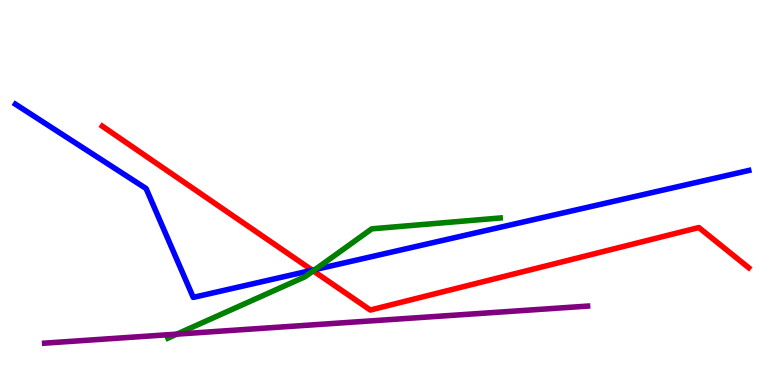[{'lines': ['blue', 'red'], 'intersections': [{'x': 4.03, 'y': 2.98}]}, {'lines': ['green', 'red'], 'intersections': [{'x': 4.04, 'y': 2.96}]}, {'lines': ['purple', 'red'], 'intersections': []}, {'lines': ['blue', 'green'], 'intersections': [{'x': 4.07, 'y': 3.0}]}, {'lines': ['blue', 'purple'], 'intersections': []}, {'lines': ['green', 'purple'], 'intersections': [{'x': 2.28, 'y': 1.32}]}]